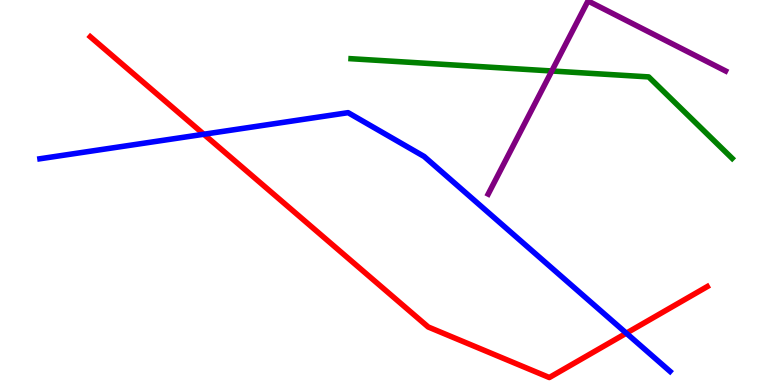[{'lines': ['blue', 'red'], 'intersections': [{'x': 2.63, 'y': 6.51}, {'x': 8.08, 'y': 1.35}]}, {'lines': ['green', 'red'], 'intersections': []}, {'lines': ['purple', 'red'], 'intersections': []}, {'lines': ['blue', 'green'], 'intersections': []}, {'lines': ['blue', 'purple'], 'intersections': []}, {'lines': ['green', 'purple'], 'intersections': [{'x': 7.12, 'y': 8.16}]}]